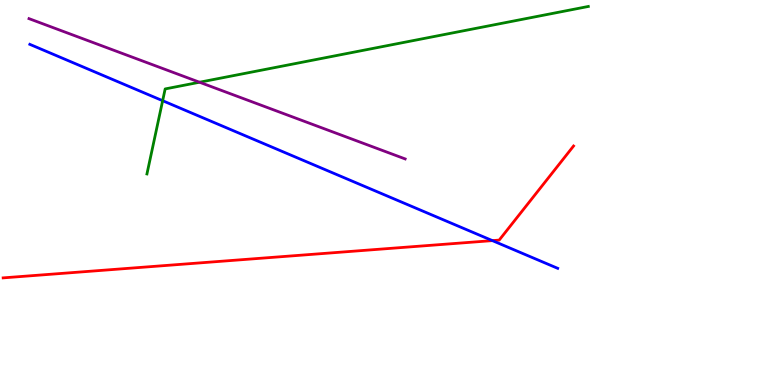[{'lines': ['blue', 'red'], 'intersections': [{'x': 6.35, 'y': 3.75}]}, {'lines': ['green', 'red'], 'intersections': []}, {'lines': ['purple', 'red'], 'intersections': []}, {'lines': ['blue', 'green'], 'intersections': [{'x': 2.1, 'y': 7.38}]}, {'lines': ['blue', 'purple'], 'intersections': []}, {'lines': ['green', 'purple'], 'intersections': [{'x': 2.57, 'y': 7.86}]}]